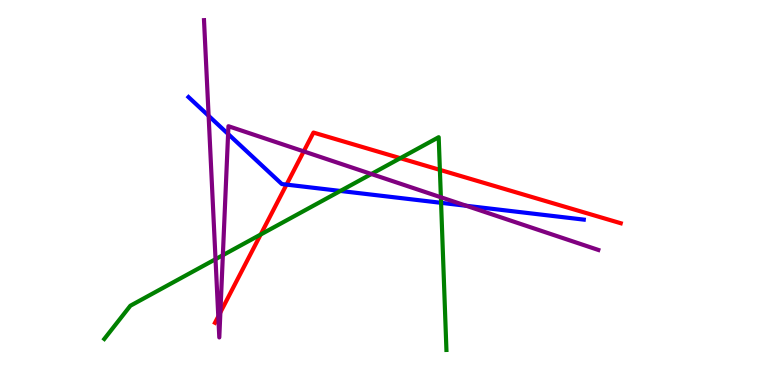[{'lines': ['blue', 'red'], 'intersections': [{'x': 3.7, 'y': 5.2}]}, {'lines': ['green', 'red'], 'intersections': [{'x': 3.36, 'y': 3.91}, {'x': 5.17, 'y': 5.89}, {'x': 5.68, 'y': 5.59}]}, {'lines': ['purple', 'red'], 'intersections': [{'x': 2.82, 'y': 1.78}, {'x': 2.84, 'y': 1.89}, {'x': 3.92, 'y': 6.07}]}, {'lines': ['blue', 'green'], 'intersections': [{'x': 4.39, 'y': 5.04}, {'x': 5.69, 'y': 4.73}]}, {'lines': ['blue', 'purple'], 'intersections': [{'x': 2.69, 'y': 6.99}, {'x': 2.94, 'y': 6.52}, {'x': 6.02, 'y': 4.66}]}, {'lines': ['green', 'purple'], 'intersections': [{'x': 2.78, 'y': 3.27}, {'x': 2.88, 'y': 3.37}, {'x': 4.79, 'y': 5.48}, {'x': 5.69, 'y': 4.88}]}]